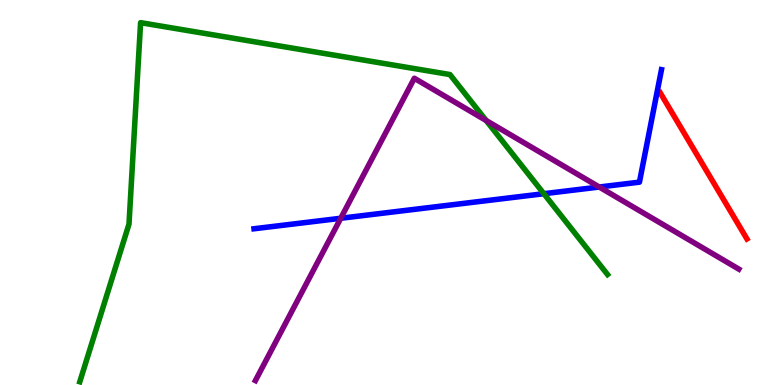[{'lines': ['blue', 'red'], 'intersections': []}, {'lines': ['green', 'red'], 'intersections': []}, {'lines': ['purple', 'red'], 'intersections': []}, {'lines': ['blue', 'green'], 'intersections': [{'x': 7.02, 'y': 4.97}]}, {'lines': ['blue', 'purple'], 'intersections': [{'x': 4.4, 'y': 4.33}, {'x': 7.73, 'y': 5.14}]}, {'lines': ['green', 'purple'], 'intersections': [{'x': 6.27, 'y': 6.87}]}]